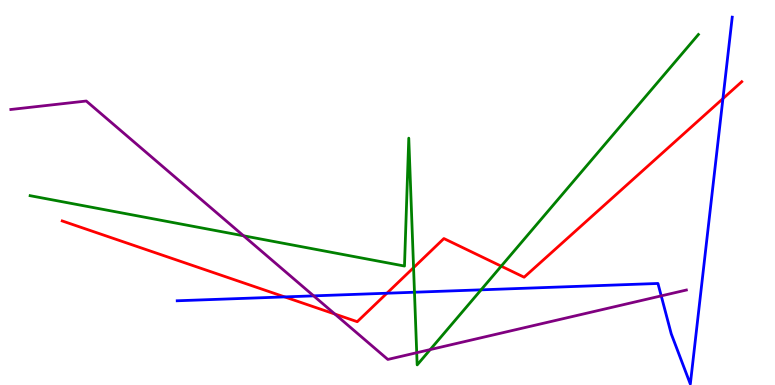[{'lines': ['blue', 'red'], 'intersections': [{'x': 3.67, 'y': 2.29}, {'x': 4.99, 'y': 2.38}, {'x': 9.33, 'y': 7.44}]}, {'lines': ['green', 'red'], 'intersections': [{'x': 5.34, 'y': 3.05}, {'x': 6.47, 'y': 3.09}]}, {'lines': ['purple', 'red'], 'intersections': [{'x': 4.32, 'y': 1.84}]}, {'lines': ['blue', 'green'], 'intersections': [{'x': 5.35, 'y': 2.41}, {'x': 6.21, 'y': 2.47}]}, {'lines': ['blue', 'purple'], 'intersections': [{'x': 4.05, 'y': 2.32}, {'x': 8.53, 'y': 2.31}]}, {'lines': ['green', 'purple'], 'intersections': [{'x': 3.14, 'y': 3.88}, {'x': 5.38, 'y': 0.838}, {'x': 5.55, 'y': 0.92}]}]